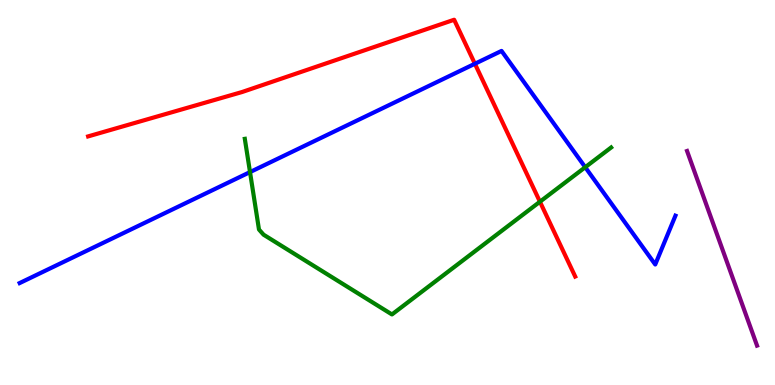[{'lines': ['blue', 'red'], 'intersections': [{'x': 6.13, 'y': 8.34}]}, {'lines': ['green', 'red'], 'intersections': [{'x': 6.97, 'y': 4.76}]}, {'lines': ['purple', 'red'], 'intersections': []}, {'lines': ['blue', 'green'], 'intersections': [{'x': 3.23, 'y': 5.53}, {'x': 7.55, 'y': 5.66}]}, {'lines': ['blue', 'purple'], 'intersections': []}, {'lines': ['green', 'purple'], 'intersections': []}]